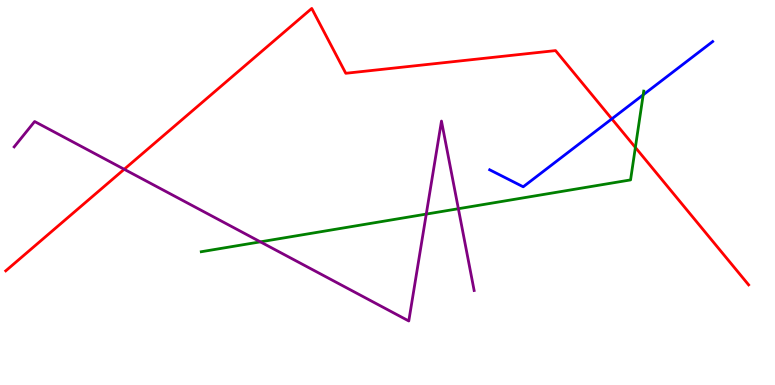[{'lines': ['blue', 'red'], 'intersections': [{'x': 7.89, 'y': 6.91}]}, {'lines': ['green', 'red'], 'intersections': [{'x': 8.2, 'y': 6.17}]}, {'lines': ['purple', 'red'], 'intersections': [{'x': 1.6, 'y': 5.6}]}, {'lines': ['blue', 'green'], 'intersections': [{'x': 8.3, 'y': 7.54}]}, {'lines': ['blue', 'purple'], 'intersections': []}, {'lines': ['green', 'purple'], 'intersections': [{'x': 3.36, 'y': 3.72}, {'x': 5.5, 'y': 4.44}, {'x': 5.91, 'y': 4.58}]}]